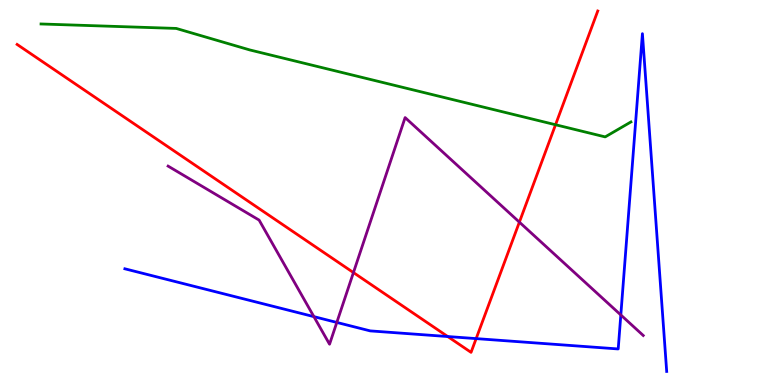[{'lines': ['blue', 'red'], 'intersections': [{'x': 5.78, 'y': 1.26}, {'x': 6.14, 'y': 1.21}]}, {'lines': ['green', 'red'], 'intersections': [{'x': 7.17, 'y': 6.76}]}, {'lines': ['purple', 'red'], 'intersections': [{'x': 4.56, 'y': 2.92}, {'x': 6.7, 'y': 4.23}]}, {'lines': ['blue', 'green'], 'intersections': []}, {'lines': ['blue', 'purple'], 'intersections': [{'x': 4.05, 'y': 1.78}, {'x': 4.35, 'y': 1.63}, {'x': 8.01, 'y': 1.82}]}, {'lines': ['green', 'purple'], 'intersections': []}]